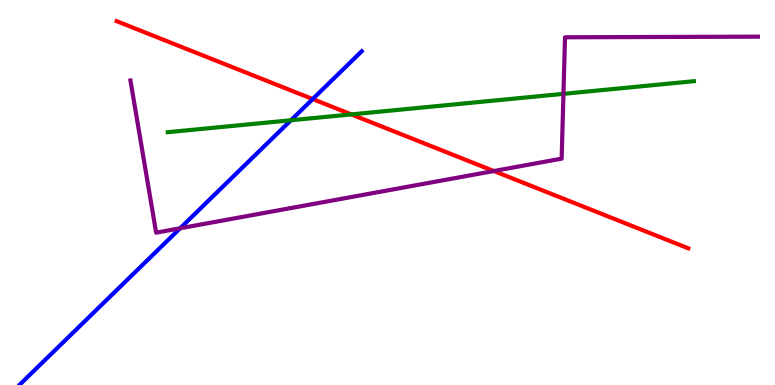[{'lines': ['blue', 'red'], 'intersections': [{'x': 4.03, 'y': 7.43}]}, {'lines': ['green', 'red'], 'intersections': [{'x': 4.53, 'y': 7.03}]}, {'lines': ['purple', 'red'], 'intersections': [{'x': 6.37, 'y': 5.56}]}, {'lines': ['blue', 'green'], 'intersections': [{'x': 3.75, 'y': 6.88}]}, {'lines': ['blue', 'purple'], 'intersections': [{'x': 2.32, 'y': 4.07}]}, {'lines': ['green', 'purple'], 'intersections': [{'x': 7.27, 'y': 7.56}]}]